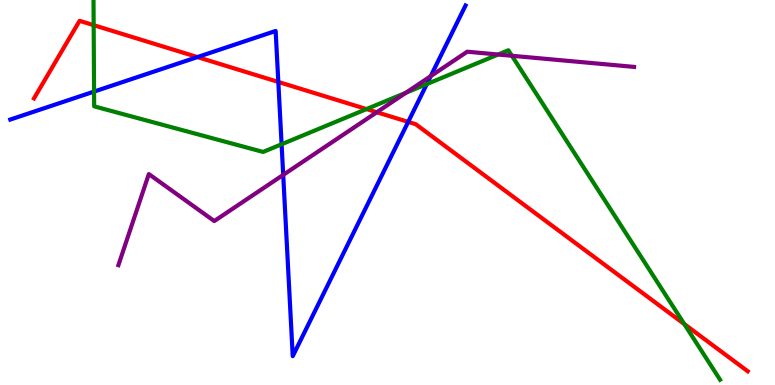[{'lines': ['blue', 'red'], 'intersections': [{'x': 2.55, 'y': 8.52}, {'x': 3.59, 'y': 7.87}, {'x': 5.27, 'y': 6.83}]}, {'lines': ['green', 'red'], 'intersections': [{'x': 1.21, 'y': 9.35}, {'x': 4.73, 'y': 7.17}, {'x': 8.83, 'y': 1.58}]}, {'lines': ['purple', 'red'], 'intersections': [{'x': 4.86, 'y': 7.08}]}, {'lines': ['blue', 'green'], 'intersections': [{'x': 1.21, 'y': 7.62}, {'x': 3.63, 'y': 6.25}, {'x': 5.51, 'y': 7.82}]}, {'lines': ['blue', 'purple'], 'intersections': [{'x': 3.65, 'y': 5.46}, {'x': 5.56, 'y': 8.02}]}, {'lines': ['green', 'purple'], 'intersections': [{'x': 5.24, 'y': 7.59}, {'x': 6.43, 'y': 8.58}, {'x': 6.61, 'y': 8.55}]}]